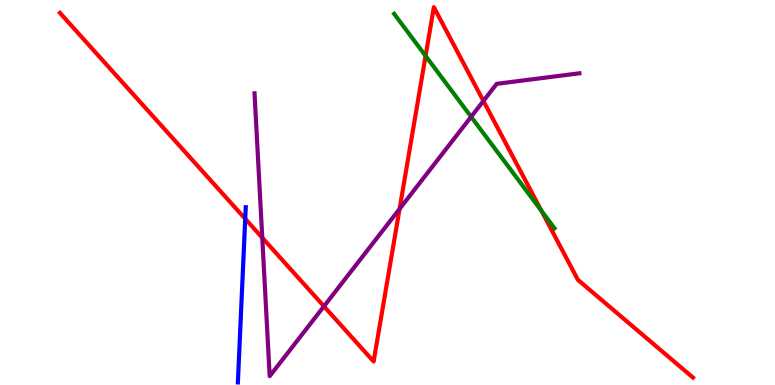[{'lines': ['blue', 'red'], 'intersections': [{'x': 3.16, 'y': 4.32}]}, {'lines': ['green', 'red'], 'intersections': [{'x': 5.49, 'y': 8.55}, {'x': 6.99, 'y': 4.52}]}, {'lines': ['purple', 'red'], 'intersections': [{'x': 3.38, 'y': 3.82}, {'x': 4.18, 'y': 2.04}, {'x': 5.16, 'y': 4.57}, {'x': 6.24, 'y': 7.38}]}, {'lines': ['blue', 'green'], 'intersections': []}, {'lines': ['blue', 'purple'], 'intersections': []}, {'lines': ['green', 'purple'], 'intersections': [{'x': 6.08, 'y': 6.97}]}]